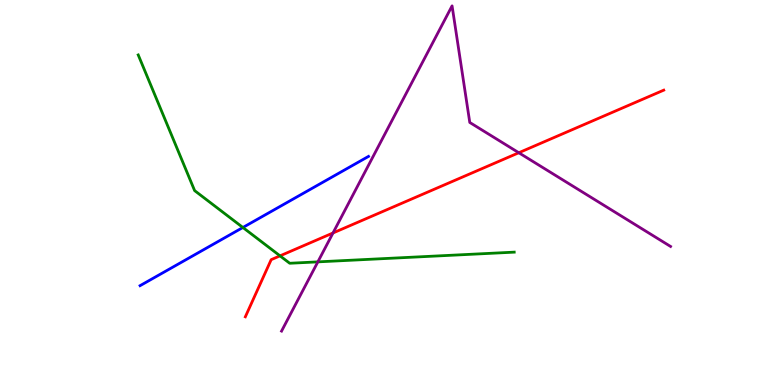[{'lines': ['blue', 'red'], 'intersections': []}, {'lines': ['green', 'red'], 'intersections': [{'x': 3.61, 'y': 3.35}]}, {'lines': ['purple', 'red'], 'intersections': [{'x': 4.3, 'y': 3.95}, {'x': 6.69, 'y': 6.03}]}, {'lines': ['blue', 'green'], 'intersections': [{'x': 3.13, 'y': 4.09}]}, {'lines': ['blue', 'purple'], 'intersections': []}, {'lines': ['green', 'purple'], 'intersections': [{'x': 4.1, 'y': 3.2}]}]